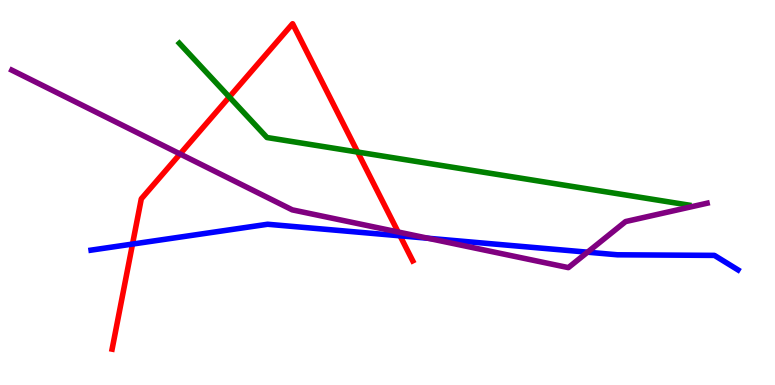[{'lines': ['blue', 'red'], 'intersections': [{'x': 1.71, 'y': 3.66}, {'x': 5.16, 'y': 3.87}]}, {'lines': ['green', 'red'], 'intersections': [{'x': 2.96, 'y': 7.48}, {'x': 4.61, 'y': 6.05}]}, {'lines': ['purple', 'red'], 'intersections': [{'x': 2.32, 'y': 6.0}, {'x': 5.14, 'y': 3.97}]}, {'lines': ['blue', 'green'], 'intersections': []}, {'lines': ['blue', 'purple'], 'intersections': [{'x': 5.52, 'y': 3.81}, {'x': 7.58, 'y': 3.45}]}, {'lines': ['green', 'purple'], 'intersections': []}]